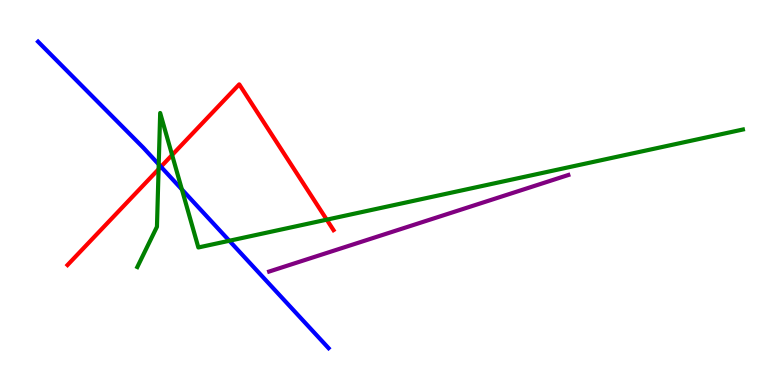[{'lines': ['blue', 'red'], 'intersections': [{'x': 2.08, 'y': 5.67}]}, {'lines': ['green', 'red'], 'intersections': [{'x': 2.05, 'y': 5.6}, {'x': 2.22, 'y': 5.97}, {'x': 4.22, 'y': 4.29}]}, {'lines': ['purple', 'red'], 'intersections': []}, {'lines': ['blue', 'green'], 'intersections': [{'x': 2.05, 'y': 5.73}, {'x': 2.35, 'y': 5.08}, {'x': 2.96, 'y': 3.75}]}, {'lines': ['blue', 'purple'], 'intersections': []}, {'lines': ['green', 'purple'], 'intersections': []}]